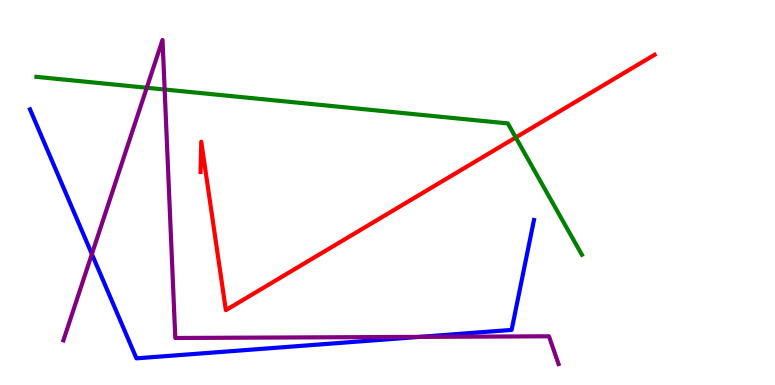[{'lines': ['blue', 'red'], 'intersections': []}, {'lines': ['green', 'red'], 'intersections': [{'x': 6.65, 'y': 6.43}]}, {'lines': ['purple', 'red'], 'intersections': []}, {'lines': ['blue', 'green'], 'intersections': []}, {'lines': ['blue', 'purple'], 'intersections': [{'x': 1.19, 'y': 3.4}, {'x': 5.42, 'y': 1.25}]}, {'lines': ['green', 'purple'], 'intersections': [{'x': 1.89, 'y': 7.72}, {'x': 2.12, 'y': 7.68}]}]